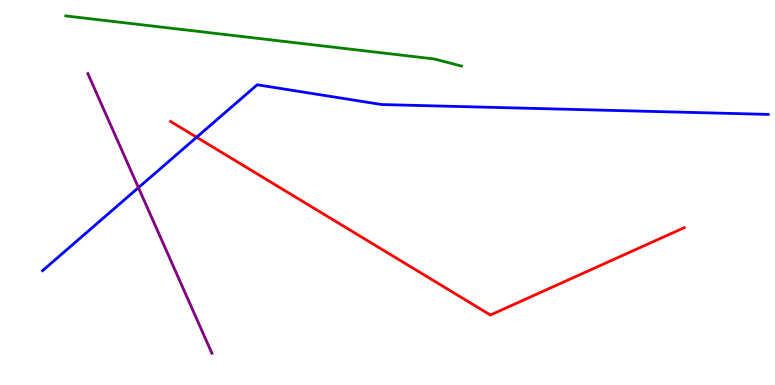[{'lines': ['blue', 'red'], 'intersections': [{'x': 2.54, 'y': 6.44}]}, {'lines': ['green', 'red'], 'intersections': []}, {'lines': ['purple', 'red'], 'intersections': []}, {'lines': ['blue', 'green'], 'intersections': []}, {'lines': ['blue', 'purple'], 'intersections': [{'x': 1.79, 'y': 5.13}]}, {'lines': ['green', 'purple'], 'intersections': []}]